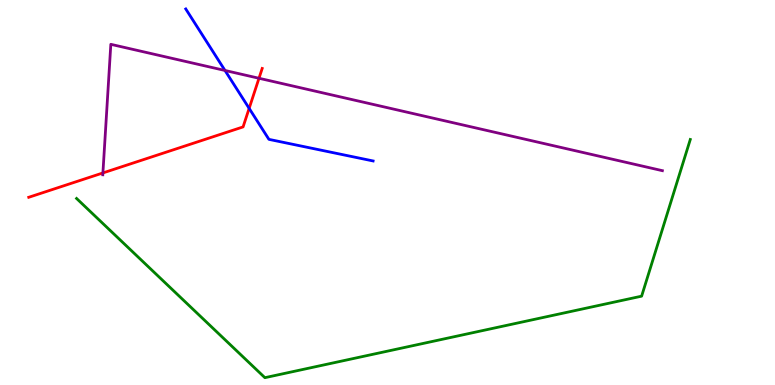[{'lines': ['blue', 'red'], 'intersections': [{'x': 3.21, 'y': 7.19}]}, {'lines': ['green', 'red'], 'intersections': []}, {'lines': ['purple', 'red'], 'intersections': [{'x': 1.33, 'y': 5.51}, {'x': 3.34, 'y': 7.97}]}, {'lines': ['blue', 'green'], 'intersections': []}, {'lines': ['blue', 'purple'], 'intersections': [{'x': 2.9, 'y': 8.17}]}, {'lines': ['green', 'purple'], 'intersections': []}]